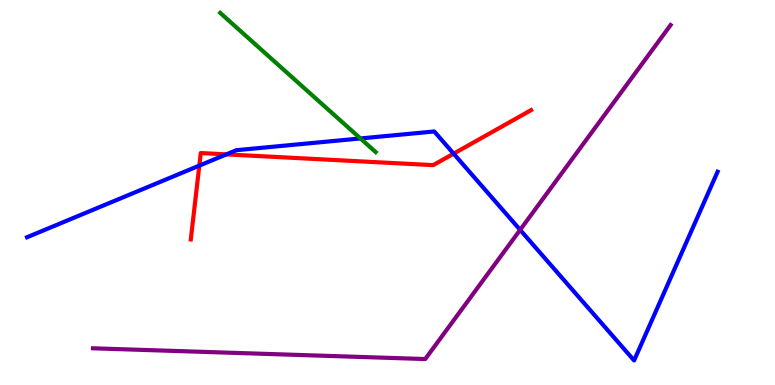[{'lines': ['blue', 'red'], 'intersections': [{'x': 2.57, 'y': 5.7}, {'x': 2.92, 'y': 5.99}, {'x': 5.85, 'y': 6.01}]}, {'lines': ['green', 'red'], 'intersections': []}, {'lines': ['purple', 'red'], 'intersections': []}, {'lines': ['blue', 'green'], 'intersections': [{'x': 4.65, 'y': 6.4}]}, {'lines': ['blue', 'purple'], 'intersections': [{'x': 6.71, 'y': 4.03}]}, {'lines': ['green', 'purple'], 'intersections': []}]